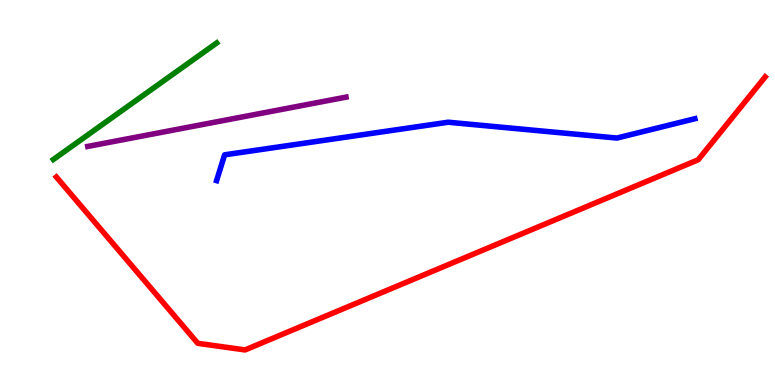[{'lines': ['blue', 'red'], 'intersections': []}, {'lines': ['green', 'red'], 'intersections': []}, {'lines': ['purple', 'red'], 'intersections': []}, {'lines': ['blue', 'green'], 'intersections': []}, {'lines': ['blue', 'purple'], 'intersections': []}, {'lines': ['green', 'purple'], 'intersections': []}]